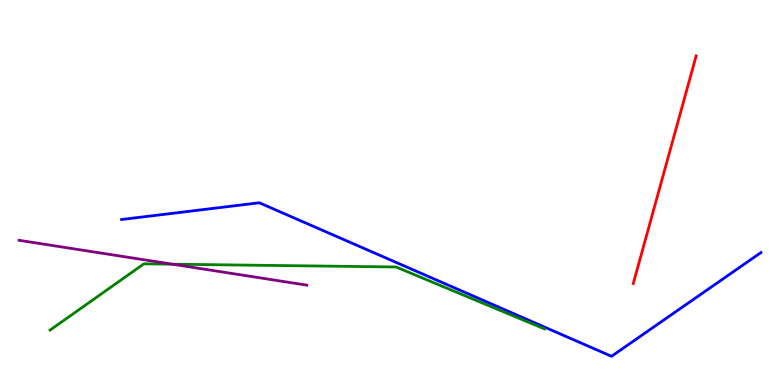[{'lines': ['blue', 'red'], 'intersections': []}, {'lines': ['green', 'red'], 'intersections': []}, {'lines': ['purple', 'red'], 'intersections': []}, {'lines': ['blue', 'green'], 'intersections': []}, {'lines': ['blue', 'purple'], 'intersections': []}, {'lines': ['green', 'purple'], 'intersections': [{'x': 2.22, 'y': 3.14}]}]